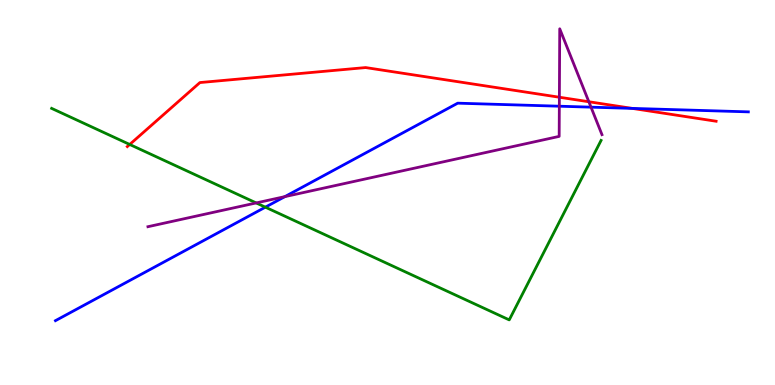[{'lines': ['blue', 'red'], 'intersections': [{'x': 8.16, 'y': 7.18}]}, {'lines': ['green', 'red'], 'intersections': [{'x': 1.67, 'y': 6.25}]}, {'lines': ['purple', 'red'], 'intersections': [{'x': 7.22, 'y': 7.47}, {'x': 7.6, 'y': 7.36}]}, {'lines': ['blue', 'green'], 'intersections': [{'x': 3.42, 'y': 4.62}]}, {'lines': ['blue', 'purple'], 'intersections': [{'x': 3.68, 'y': 4.89}, {'x': 7.22, 'y': 7.24}, {'x': 7.63, 'y': 7.22}]}, {'lines': ['green', 'purple'], 'intersections': [{'x': 3.31, 'y': 4.73}]}]